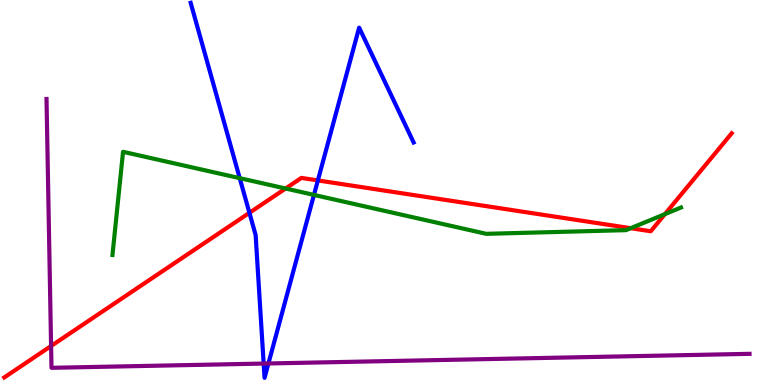[{'lines': ['blue', 'red'], 'intersections': [{'x': 3.22, 'y': 4.47}, {'x': 4.1, 'y': 5.31}]}, {'lines': ['green', 'red'], 'intersections': [{'x': 3.69, 'y': 5.1}, {'x': 8.14, 'y': 4.07}, {'x': 8.58, 'y': 4.44}]}, {'lines': ['purple', 'red'], 'intersections': [{'x': 0.659, 'y': 1.01}]}, {'lines': ['blue', 'green'], 'intersections': [{'x': 3.09, 'y': 5.37}, {'x': 4.05, 'y': 4.94}]}, {'lines': ['blue', 'purple'], 'intersections': [{'x': 3.4, 'y': 0.557}, {'x': 3.46, 'y': 0.559}]}, {'lines': ['green', 'purple'], 'intersections': []}]